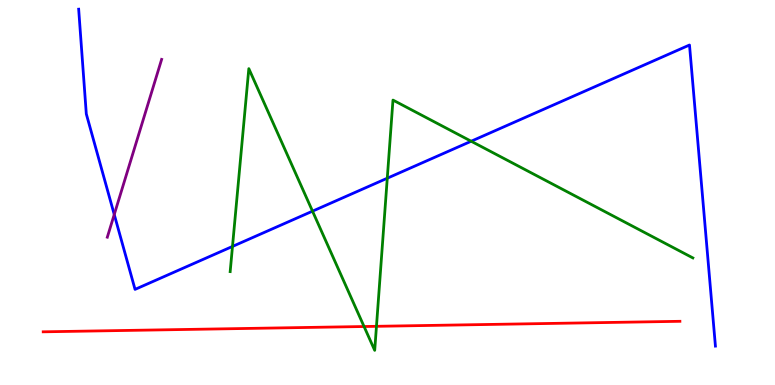[{'lines': ['blue', 'red'], 'intersections': []}, {'lines': ['green', 'red'], 'intersections': [{'x': 4.7, 'y': 1.52}, {'x': 4.86, 'y': 1.52}]}, {'lines': ['purple', 'red'], 'intersections': []}, {'lines': ['blue', 'green'], 'intersections': [{'x': 3.0, 'y': 3.6}, {'x': 4.03, 'y': 4.52}, {'x': 5.0, 'y': 5.37}, {'x': 6.08, 'y': 6.33}]}, {'lines': ['blue', 'purple'], 'intersections': [{'x': 1.47, 'y': 4.43}]}, {'lines': ['green', 'purple'], 'intersections': []}]